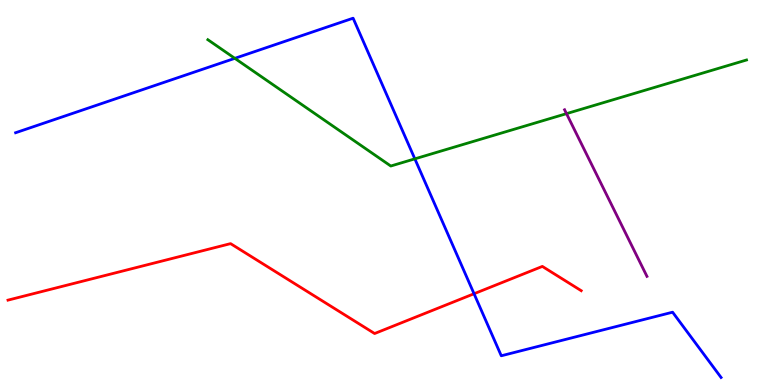[{'lines': ['blue', 'red'], 'intersections': [{'x': 6.12, 'y': 2.37}]}, {'lines': ['green', 'red'], 'intersections': []}, {'lines': ['purple', 'red'], 'intersections': []}, {'lines': ['blue', 'green'], 'intersections': [{'x': 3.03, 'y': 8.48}, {'x': 5.35, 'y': 5.87}]}, {'lines': ['blue', 'purple'], 'intersections': []}, {'lines': ['green', 'purple'], 'intersections': [{'x': 7.31, 'y': 7.05}]}]